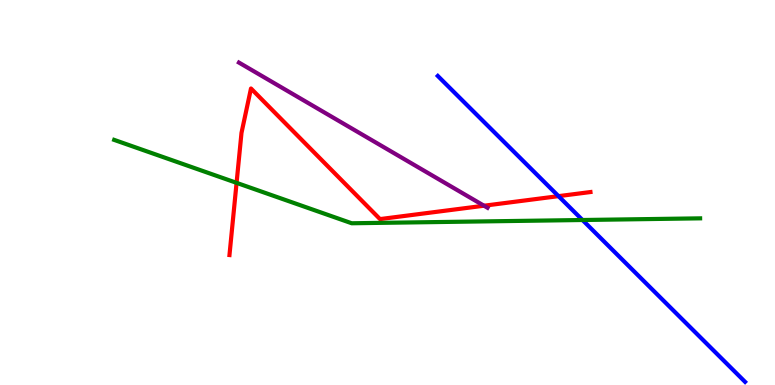[{'lines': ['blue', 'red'], 'intersections': [{'x': 7.21, 'y': 4.91}]}, {'lines': ['green', 'red'], 'intersections': [{'x': 3.05, 'y': 5.25}]}, {'lines': ['purple', 'red'], 'intersections': [{'x': 6.25, 'y': 4.66}]}, {'lines': ['blue', 'green'], 'intersections': [{'x': 7.52, 'y': 4.29}]}, {'lines': ['blue', 'purple'], 'intersections': []}, {'lines': ['green', 'purple'], 'intersections': []}]